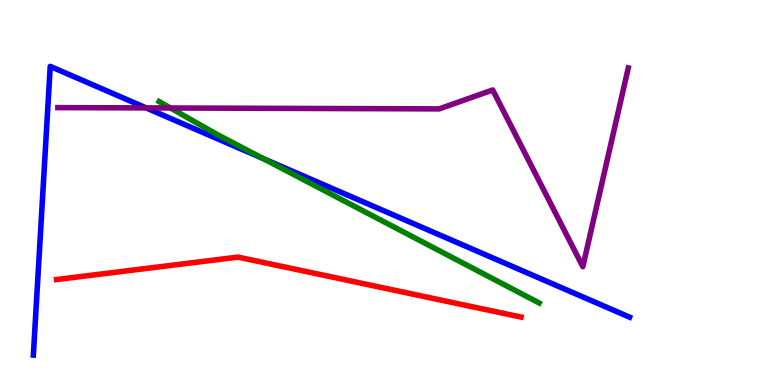[{'lines': ['blue', 'red'], 'intersections': []}, {'lines': ['green', 'red'], 'intersections': []}, {'lines': ['purple', 'red'], 'intersections': []}, {'lines': ['blue', 'green'], 'intersections': [{'x': 3.39, 'y': 5.88}]}, {'lines': ['blue', 'purple'], 'intersections': [{'x': 1.89, 'y': 7.2}]}, {'lines': ['green', 'purple'], 'intersections': [{'x': 2.2, 'y': 7.19}]}]